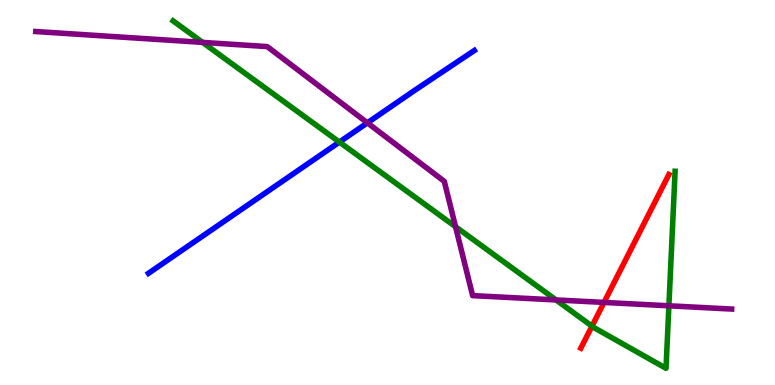[{'lines': ['blue', 'red'], 'intersections': []}, {'lines': ['green', 'red'], 'intersections': [{'x': 7.64, 'y': 1.53}]}, {'lines': ['purple', 'red'], 'intersections': [{'x': 7.79, 'y': 2.14}]}, {'lines': ['blue', 'green'], 'intersections': [{'x': 4.38, 'y': 6.31}]}, {'lines': ['blue', 'purple'], 'intersections': [{'x': 4.74, 'y': 6.81}]}, {'lines': ['green', 'purple'], 'intersections': [{'x': 2.61, 'y': 8.9}, {'x': 5.88, 'y': 4.11}, {'x': 7.17, 'y': 2.21}, {'x': 8.63, 'y': 2.06}]}]